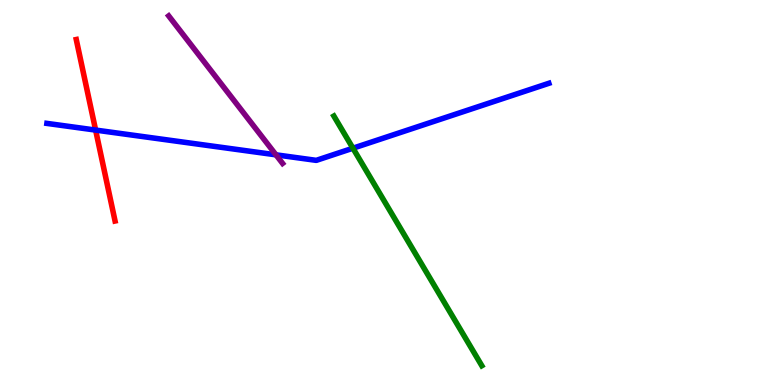[{'lines': ['blue', 'red'], 'intersections': [{'x': 1.23, 'y': 6.62}]}, {'lines': ['green', 'red'], 'intersections': []}, {'lines': ['purple', 'red'], 'intersections': []}, {'lines': ['blue', 'green'], 'intersections': [{'x': 4.55, 'y': 6.15}]}, {'lines': ['blue', 'purple'], 'intersections': [{'x': 3.56, 'y': 5.98}]}, {'lines': ['green', 'purple'], 'intersections': []}]